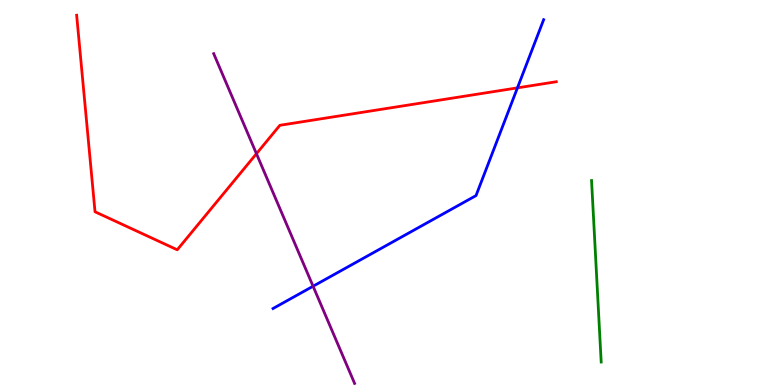[{'lines': ['blue', 'red'], 'intersections': [{'x': 6.68, 'y': 7.72}]}, {'lines': ['green', 'red'], 'intersections': []}, {'lines': ['purple', 'red'], 'intersections': [{'x': 3.31, 'y': 6.01}]}, {'lines': ['blue', 'green'], 'intersections': []}, {'lines': ['blue', 'purple'], 'intersections': [{'x': 4.04, 'y': 2.57}]}, {'lines': ['green', 'purple'], 'intersections': []}]